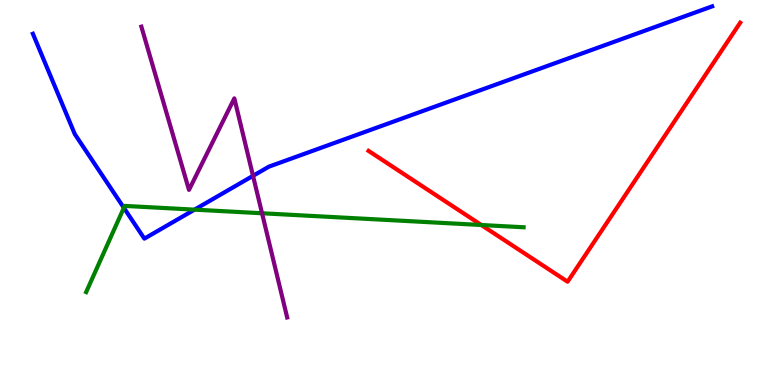[{'lines': ['blue', 'red'], 'intersections': []}, {'lines': ['green', 'red'], 'intersections': [{'x': 6.21, 'y': 4.16}]}, {'lines': ['purple', 'red'], 'intersections': []}, {'lines': ['blue', 'green'], 'intersections': [{'x': 1.6, 'y': 4.6}, {'x': 2.51, 'y': 4.55}]}, {'lines': ['blue', 'purple'], 'intersections': [{'x': 3.26, 'y': 5.43}]}, {'lines': ['green', 'purple'], 'intersections': [{'x': 3.38, 'y': 4.46}]}]